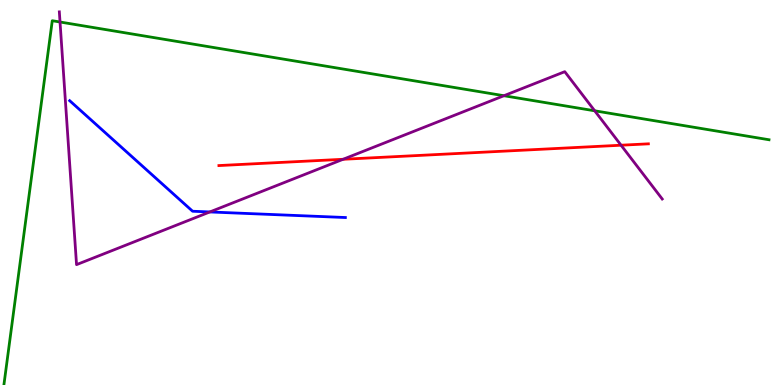[{'lines': ['blue', 'red'], 'intersections': []}, {'lines': ['green', 'red'], 'intersections': []}, {'lines': ['purple', 'red'], 'intersections': [{'x': 4.43, 'y': 5.86}, {'x': 8.01, 'y': 6.23}]}, {'lines': ['blue', 'green'], 'intersections': []}, {'lines': ['blue', 'purple'], 'intersections': [{'x': 2.71, 'y': 4.49}]}, {'lines': ['green', 'purple'], 'intersections': [{'x': 0.775, 'y': 9.43}, {'x': 6.5, 'y': 7.51}, {'x': 7.67, 'y': 7.12}]}]